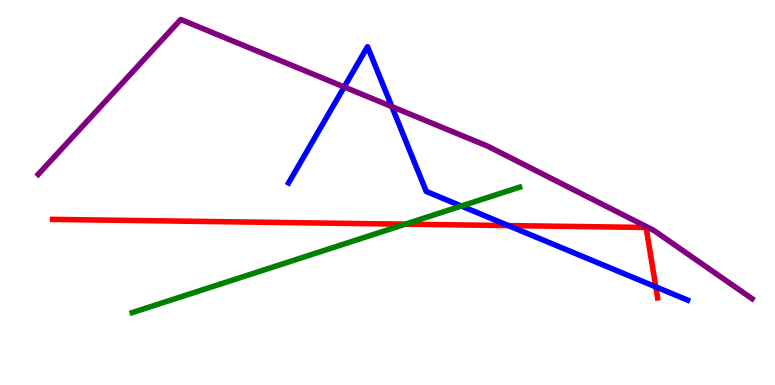[{'lines': ['blue', 'red'], 'intersections': [{'x': 6.56, 'y': 4.14}, {'x': 8.46, 'y': 2.55}]}, {'lines': ['green', 'red'], 'intersections': [{'x': 5.23, 'y': 4.18}]}, {'lines': ['purple', 'red'], 'intersections': []}, {'lines': ['blue', 'green'], 'intersections': [{'x': 5.95, 'y': 4.65}]}, {'lines': ['blue', 'purple'], 'intersections': [{'x': 4.44, 'y': 7.74}, {'x': 5.06, 'y': 7.23}]}, {'lines': ['green', 'purple'], 'intersections': []}]